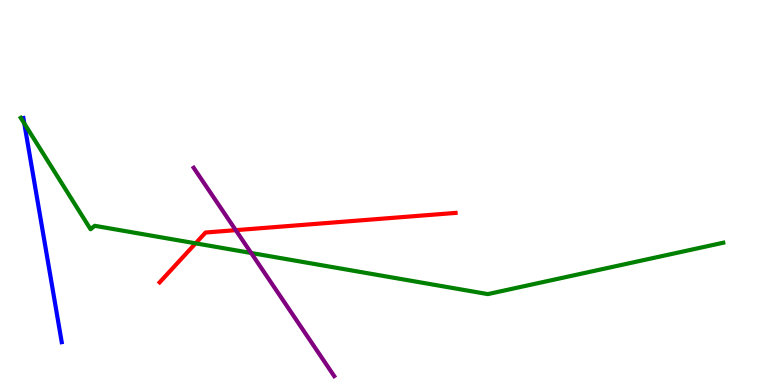[{'lines': ['blue', 'red'], 'intersections': []}, {'lines': ['green', 'red'], 'intersections': [{'x': 2.52, 'y': 3.68}]}, {'lines': ['purple', 'red'], 'intersections': [{'x': 3.04, 'y': 4.02}]}, {'lines': ['blue', 'green'], 'intersections': [{'x': 0.314, 'y': 6.79}]}, {'lines': ['blue', 'purple'], 'intersections': []}, {'lines': ['green', 'purple'], 'intersections': [{'x': 3.24, 'y': 3.43}]}]